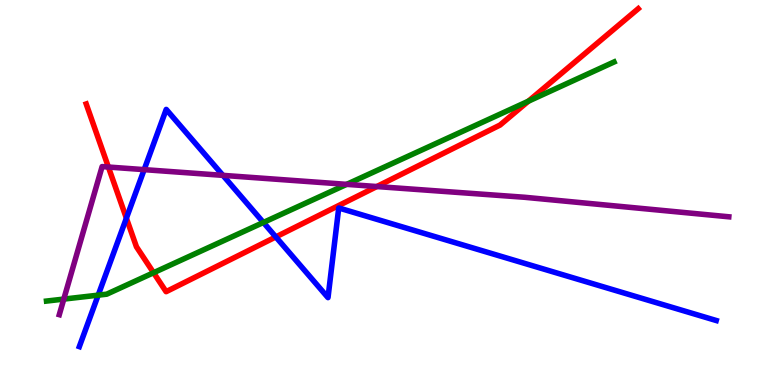[{'lines': ['blue', 'red'], 'intersections': [{'x': 1.63, 'y': 4.33}, {'x': 3.56, 'y': 3.85}]}, {'lines': ['green', 'red'], 'intersections': [{'x': 1.98, 'y': 2.92}, {'x': 6.82, 'y': 7.37}]}, {'lines': ['purple', 'red'], 'intersections': [{'x': 1.4, 'y': 5.66}, {'x': 4.86, 'y': 5.15}]}, {'lines': ['blue', 'green'], 'intersections': [{'x': 1.27, 'y': 2.33}, {'x': 3.4, 'y': 4.22}]}, {'lines': ['blue', 'purple'], 'intersections': [{'x': 1.86, 'y': 5.59}, {'x': 2.88, 'y': 5.45}]}, {'lines': ['green', 'purple'], 'intersections': [{'x': 0.823, 'y': 2.23}, {'x': 4.47, 'y': 5.21}]}]